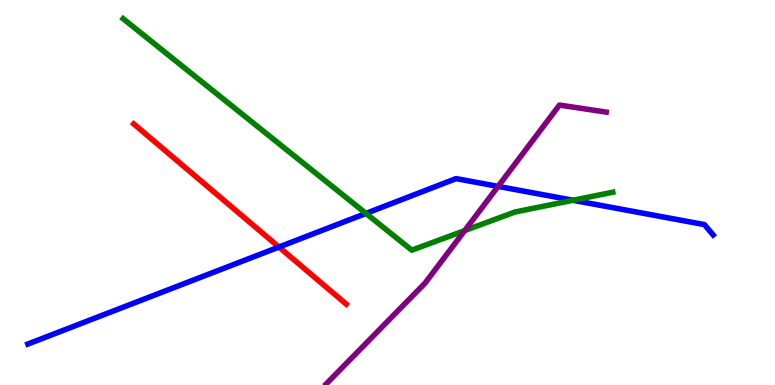[{'lines': ['blue', 'red'], 'intersections': [{'x': 3.6, 'y': 3.58}]}, {'lines': ['green', 'red'], 'intersections': []}, {'lines': ['purple', 'red'], 'intersections': []}, {'lines': ['blue', 'green'], 'intersections': [{'x': 4.72, 'y': 4.46}, {'x': 7.39, 'y': 4.8}]}, {'lines': ['blue', 'purple'], 'intersections': [{'x': 6.43, 'y': 5.16}]}, {'lines': ['green', 'purple'], 'intersections': [{'x': 6.0, 'y': 4.01}]}]